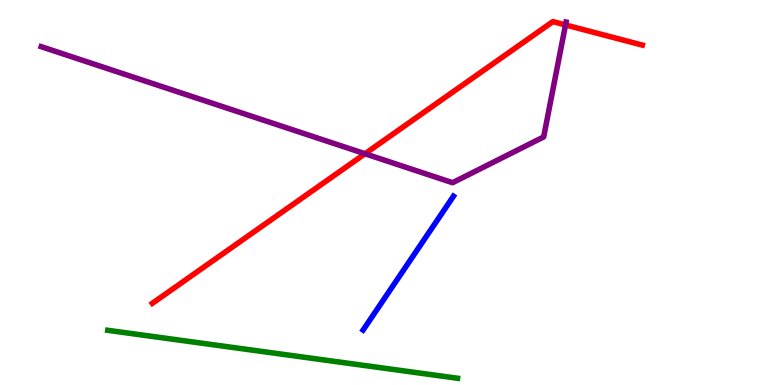[{'lines': ['blue', 'red'], 'intersections': []}, {'lines': ['green', 'red'], 'intersections': []}, {'lines': ['purple', 'red'], 'intersections': [{'x': 4.71, 'y': 6.01}, {'x': 7.3, 'y': 9.35}]}, {'lines': ['blue', 'green'], 'intersections': []}, {'lines': ['blue', 'purple'], 'intersections': []}, {'lines': ['green', 'purple'], 'intersections': []}]